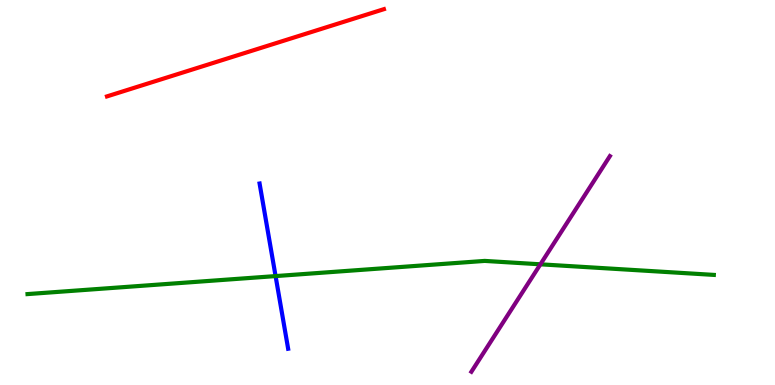[{'lines': ['blue', 'red'], 'intersections': []}, {'lines': ['green', 'red'], 'intersections': []}, {'lines': ['purple', 'red'], 'intersections': []}, {'lines': ['blue', 'green'], 'intersections': [{'x': 3.56, 'y': 2.83}]}, {'lines': ['blue', 'purple'], 'intersections': []}, {'lines': ['green', 'purple'], 'intersections': [{'x': 6.97, 'y': 3.13}]}]